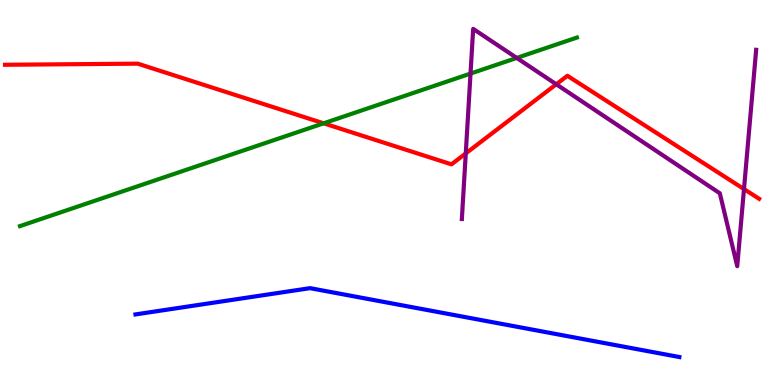[{'lines': ['blue', 'red'], 'intersections': []}, {'lines': ['green', 'red'], 'intersections': [{'x': 4.18, 'y': 6.8}]}, {'lines': ['purple', 'red'], 'intersections': [{'x': 6.01, 'y': 6.02}, {'x': 7.18, 'y': 7.81}, {'x': 9.6, 'y': 5.09}]}, {'lines': ['blue', 'green'], 'intersections': []}, {'lines': ['blue', 'purple'], 'intersections': []}, {'lines': ['green', 'purple'], 'intersections': [{'x': 6.07, 'y': 8.09}, {'x': 6.67, 'y': 8.5}]}]